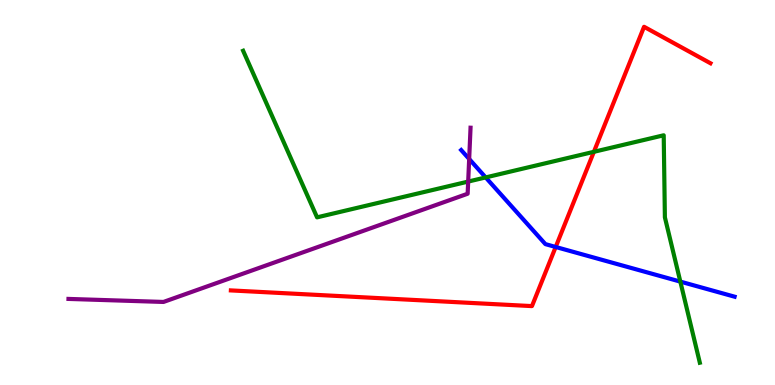[{'lines': ['blue', 'red'], 'intersections': [{'x': 7.17, 'y': 3.58}]}, {'lines': ['green', 'red'], 'intersections': [{'x': 7.66, 'y': 6.06}]}, {'lines': ['purple', 'red'], 'intersections': []}, {'lines': ['blue', 'green'], 'intersections': [{'x': 6.27, 'y': 5.39}, {'x': 8.78, 'y': 2.69}]}, {'lines': ['blue', 'purple'], 'intersections': [{'x': 6.05, 'y': 5.87}]}, {'lines': ['green', 'purple'], 'intersections': [{'x': 6.04, 'y': 5.28}]}]